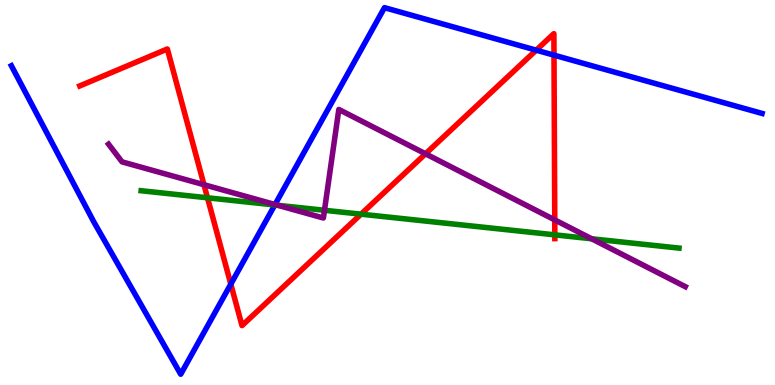[{'lines': ['blue', 'red'], 'intersections': [{'x': 2.98, 'y': 2.62}, {'x': 6.92, 'y': 8.7}, {'x': 7.15, 'y': 8.57}]}, {'lines': ['green', 'red'], 'intersections': [{'x': 2.68, 'y': 4.86}, {'x': 4.66, 'y': 4.44}, {'x': 7.16, 'y': 3.9}]}, {'lines': ['purple', 'red'], 'intersections': [{'x': 2.63, 'y': 5.2}, {'x': 5.49, 'y': 6.01}, {'x': 7.16, 'y': 4.29}]}, {'lines': ['blue', 'green'], 'intersections': [{'x': 3.55, 'y': 4.68}]}, {'lines': ['blue', 'purple'], 'intersections': [{'x': 3.55, 'y': 4.69}]}, {'lines': ['green', 'purple'], 'intersections': [{'x': 3.58, 'y': 4.67}, {'x': 4.19, 'y': 4.54}, {'x': 7.63, 'y': 3.8}]}]